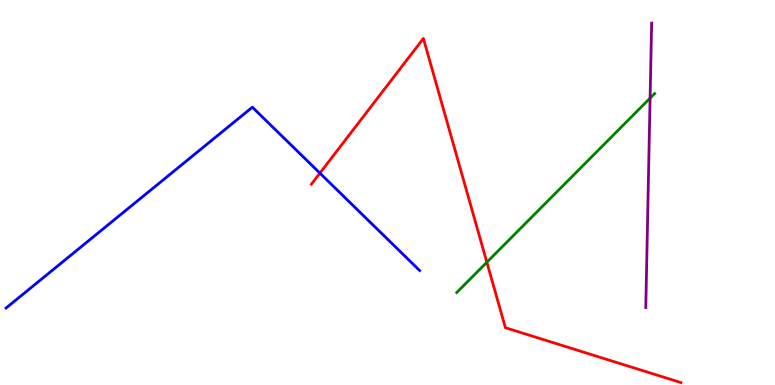[{'lines': ['blue', 'red'], 'intersections': [{'x': 4.13, 'y': 5.5}]}, {'lines': ['green', 'red'], 'intersections': [{'x': 6.28, 'y': 3.19}]}, {'lines': ['purple', 'red'], 'intersections': []}, {'lines': ['blue', 'green'], 'intersections': []}, {'lines': ['blue', 'purple'], 'intersections': []}, {'lines': ['green', 'purple'], 'intersections': [{'x': 8.39, 'y': 7.45}]}]